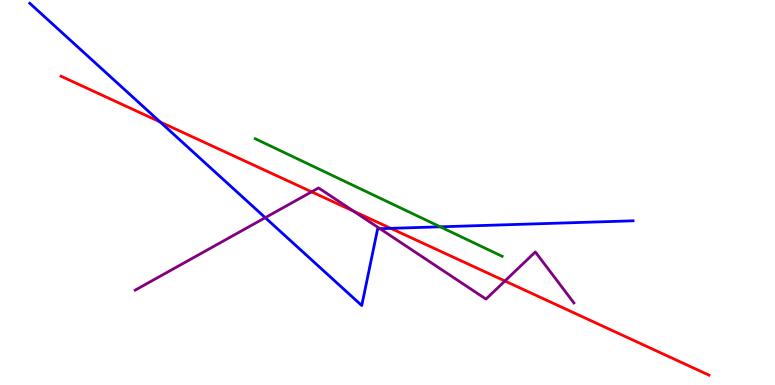[{'lines': ['blue', 'red'], 'intersections': [{'x': 2.07, 'y': 6.83}, {'x': 5.04, 'y': 4.07}]}, {'lines': ['green', 'red'], 'intersections': []}, {'lines': ['purple', 'red'], 'intersections': [{'x': 4.02, 'y': 5.02}, {'x': 4.56, 'y': 4.51}, {'x': 6.52, 'y': 2.7}]}, {'lines': ['blue', 'green'], 'intersections': [{'x': 5.68, 'y': 4.11}]}, {'lines': ['blue', 'purple'], 'intersections': [{'x': 3.42, 'y': 4.35}, {'x': 4.9, 'y': 4.06}]}, {'lines': ['green', 'purple'], 'intersections': []}]